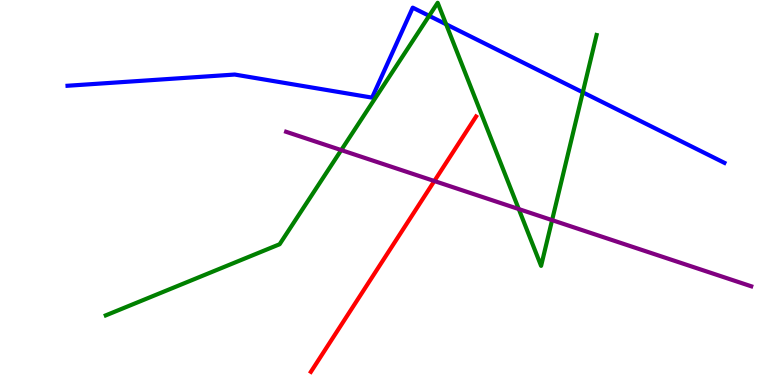[{'lines': ['blue', 'red'], 'intersections': []}, {'lines': ['green', 'red'], 'intersections': []}, {'lines': ['purple', 'red'], 'intersections': [{'x': 5.6, 'y': 5.3}]}, {'lines': ['blue', 'green'], 'intersections': [{'x': 5.54, 'y': 9.59}, {'x': 5.76, 'y': 9.37}, {'x': 7.52, 'y': 7.6}]}, {'lines': ['blue', 'purple'], 'intersections': []}, {'lines': ['green', 'purple'], 'intersections': [{'x': 4.4, 'y': 6.1}, {'x': 6.69, 'y': 4.57}, {'x': 7.12, 'y': 4.28}]}]